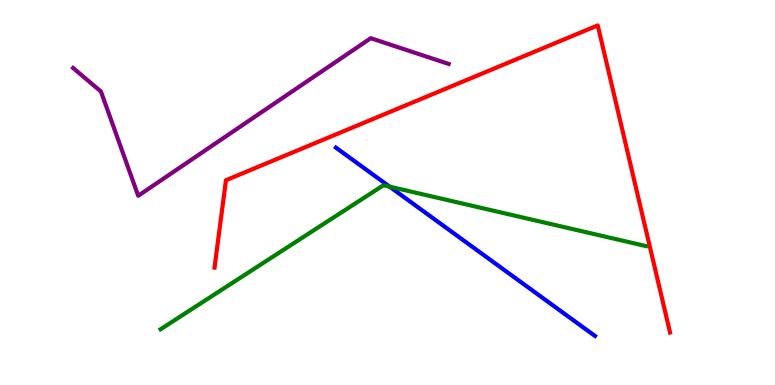[{'lines': ['blue', 'red'], 'intersections': []}, {'lines': ['green', 'red'], 'intersections': []}, {'lines': ['purple', 'red'], 'intersections': []}, {'lines': ['blue', 'green'], 'intersections': [{'x': 5.03, 'y': 5.15}]}, {'lines': ['blue', 'purple'], 'intersections': []}, {'lines': ['green', 'purple'], 'intersections': []}]